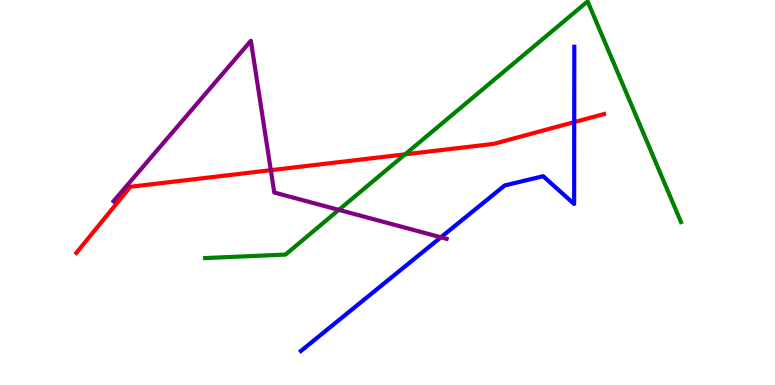[{'lines': ['blue', 'red'], 'intersections': [{'x': 7.41, 'y': 6.83}]}, {'lines': ['green', 'red'], 'intersections': [{'x': 5.23, 'y': 5.99}]}, {'lines': ['purple', 'red'], 'intersections': [{'x': 3.49, 'y': 5.58}]}, {'lines': ['blue', 'green'], 'intersections': []}, {'lines': ['blue', 'purple'], 'intersections': [{'x': 5.69, 'y': 3.84}]}, {'lines': ['green', 'purple'], 'intersections': [{'x': 4.37, 'y': 4.55}]}]